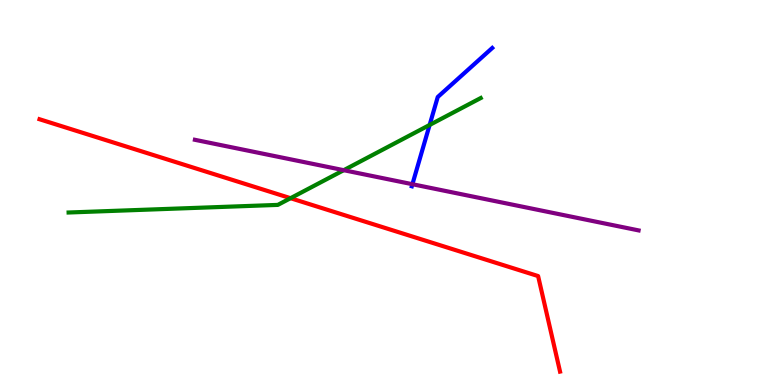[{'lines': ['blue', 'red'], 'intersections': []}, {'lines': ['green', 'red'], 'intersections': [{'x': 3.75, 'y': 4.85}]}, {'lines': ['purple', 'red'], 'intersections': []}, {'lines': ['blue', 'green'], 'intersections': [{'x': 5.54, 'y': 6.75}]}, {'lines': ['blue', 'purple'], 'intersections': [{'x': 5.32, 'y': 5.22}]}, {'lines': ['green', 'purple'], 'intersections': [{'x': 4.44, 'y': 5.58}]}]